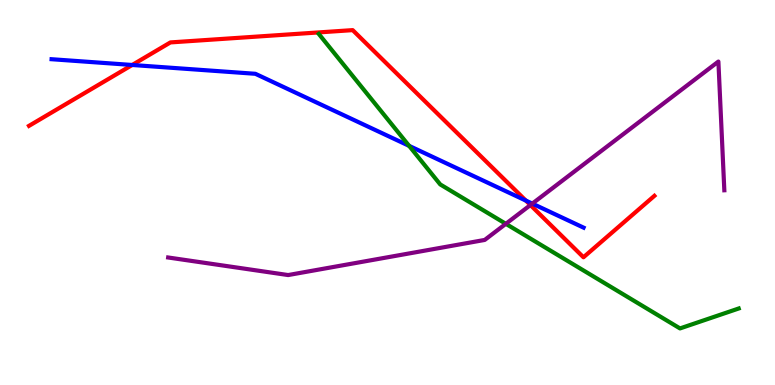[{'lines': ['blue', 'red'], 'intersections': [{'x': 1.71, 'y': 8.31}, {'x': 6.79, 'y': 4.79}]}, {'lines': ['green', 'red'], 'intersections': []}, {'lines': ['purple', 'red'], 'intersections': [{'x': 6.84, 'y': 4.67}]}, {'lines': ['blue', 'green'], 'intersections': [{'x': 5.28, 'y': 6.21}]}, {'lines': ['blue', 'purple'], 'intersections': [{'x': 6.87, 'y': 4.71}]}, {'lines': ['green', 'purple'], 'intersections': [{'x': 6.53, 'y': 4.19}]}]